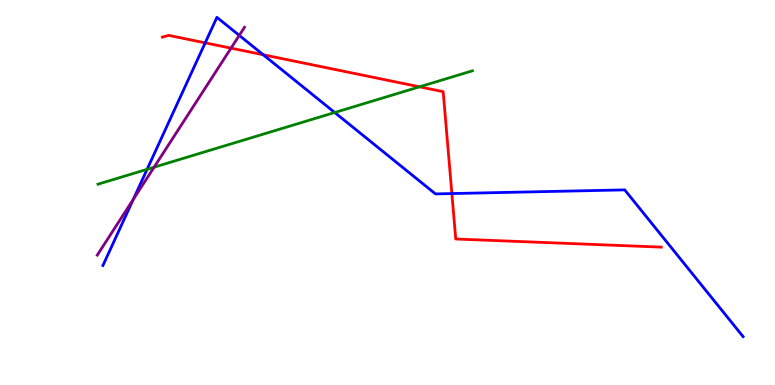[{'lines': ['blue', 'red'], 'intersections': [{'x': 2.65, 'y': 8.89}, {'x': 3.4, 'y': 8.58}, {'x': 5.83, 'y': 4.97}]}, {'lines': ['green', 'red'], 'intersections': [{'x': 5.41, 'y': 7.74}]}, {'lines': ['purple', 'red'], 'intersections': [{'x': 2.98, 'y': 8.75}]}, {'lines': ['blue', 'green'], 'intersections': [{'x': 1.9, 'y': 5.6}, {'x': 4.32, 'y': 7.08}]}, {'lines': ['blue', 'purple'], 'intersections': [{'x': 1.72, 'y': 4.82}, {'x': 3.09, 'y': 9.08}]}, {'lines': ['green', 'purple'], 'intersections': [{'x': 1.99, 'y': 5.66}]}]